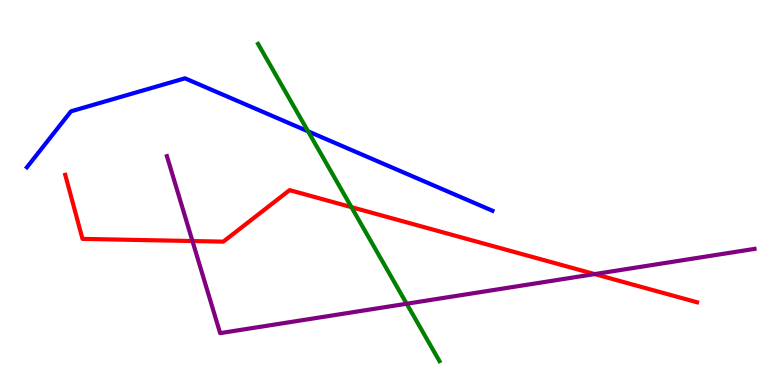[{'lines': ['blue', 'red'], 'intersections': []}, {'lines': ['green', 'red'], 'intersections': [{'x': 4.53, 'y': 4.62}]}, {'lines': ['purple', 'red'], 'intersections': [{'x': 2.48, 'y': 3.74}, {'x': 7.67, 'y': 2.88}]}, {'lines': ['blue', 'green'], 'intersections': [{'x': 3.98, 'y': 6.59}]}, {'lines': ['blue', 'purple'], 'intersections': []}, {'lines': ['green', 'purple'], 'intersections': [{'x': 5.25, 'y': 2.11}]}]